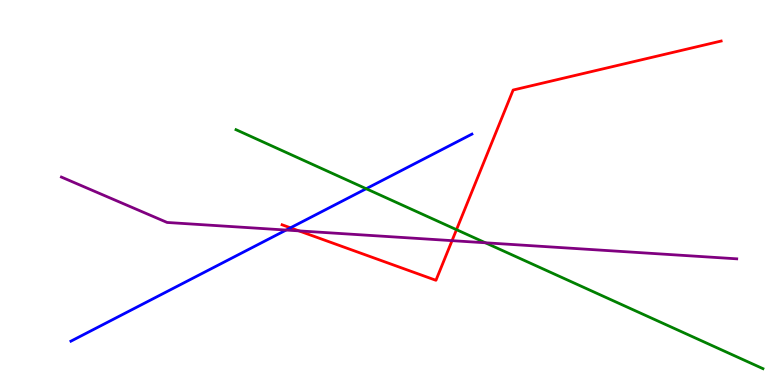[{'lines': ['blue', 'red'], 'intersections': [{'x': 3.75, 'y': 4.08}]}, {'lines': ['green', 'red'], 'intersections': [{'x': 5.89, 'y': 4.03}]}, {'lines': ['purple', 'red'], 'intersections': [{'x': 3.86, 'y': 4.0}, {'x': 5.83, 'y': 3.75}]}, {'lines': ['blue', 'green'], 'intersections': [{'x': 4.72, 'y': 5.1}]}, {'lines': ['blue', 'purple'], 'intersections': [{'x': 3.69, 'y': 4.02}]}, {'lines': ['green', 'purple'], 'intersections': [{'x': 6.26, 'y': 3.69}]}]